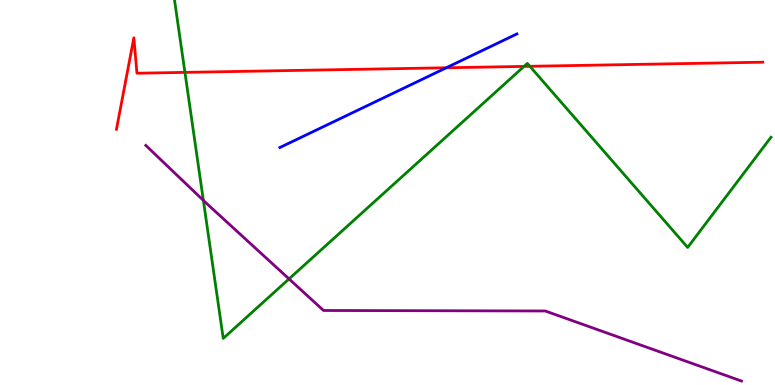[{'lines': ['blue', 'red'], 'intersections': [{'x': 5.76, 'y': 8.24}]}, {'lines': ['green', 'red'], 'intersections': [{'x': 2.39, 'y': 8.12}, {'x': 6.76, 'y': 8.28}, {'x': 6.84, 'y': 8.28}]}, {'lines': ['purple', 'red'], 'intersections': []}, {'lines': ['blue', 'green'], 'intersections': []}, {'lines': ['blue', 'purple'], 'intersections': []}, {'lines': ['green', 'purple'], 'intersections': [{'x': 2.62, 'y': 4.8}, {'x': 3.73, 'y': 2.76}]}]